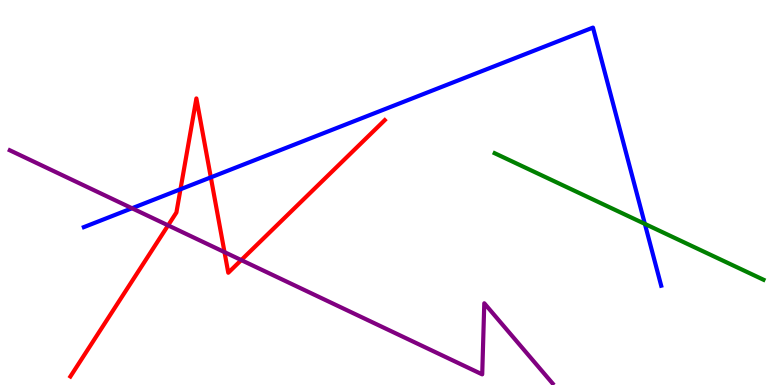[{'lines': ['blue', 'red'], 'intersections': [{'x': 2.33, 'y': 5.08}, {'x': 2.72, 'y': 5.39}]}, {'lines': ['green', 'red'], 'intersections': []}, {'lines': ['purple', 'red'], 'intersections': [{'x': 2.17, 'y': 4.15}, {'x': 2.9, 'y': 3.45}, {'x': 3.11, 'y': 3.24}]}, {'lines': ['blue', 'green'], 'intersections': [{'x': 8.32, 'y': 4.18}]}, {'lines': ['blue', 'purple'], 'intersections': [{'x': 1.7, 'y': 4.59}]}, {'lines': ['green', 'purple'], 'intersections': []}]